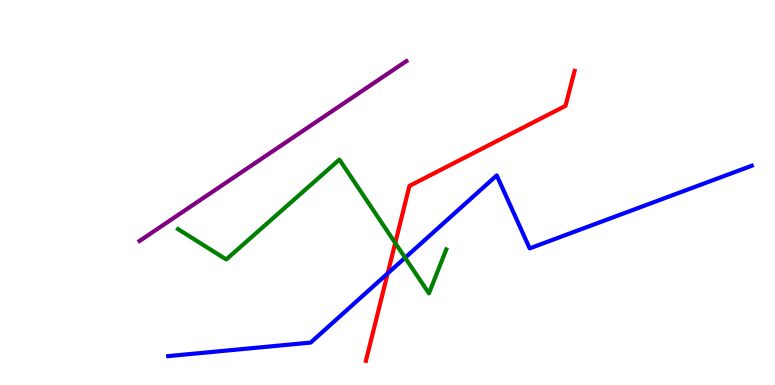[{'lines': ['blue', 'red'], 'intersections': [{'x': 5.0, 'y': 2.9}]}, {'lines': ['green', 'red'], 'intersections': [{'x': 5.1, 'y': 3.69}]}, {'lines': ['purple', 'red'], 'intersections': []}, {'lines': ['blue', 'green'], 'intersections': [{'x': 5.23, 'y': 3.31}]}, {'lines': ['blue', 'purple'], 'intersections': []}, {'lines': ['green', 'purple'], 'intersections': []}]